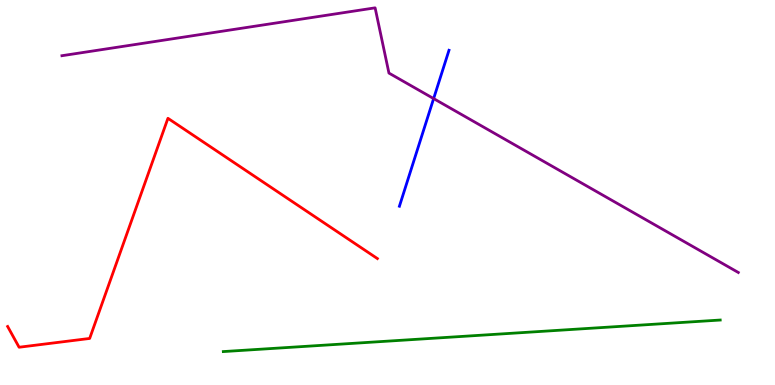[{'lines': ['blue', 'red'], 'intersections': []}, {'lines': ['green', 'red'], 'intersections': []}, {'lines': ['purple', 'red'], 'intersections': []}, {'lines': ['blue', 'green'], 'intersections': []}, {'lines': ['blue', 'purple'], 'intersections': [{'x': 5.6, 'y': 7.44}]}, {'lines': ['green', 'purple'], 'intersections': []}]